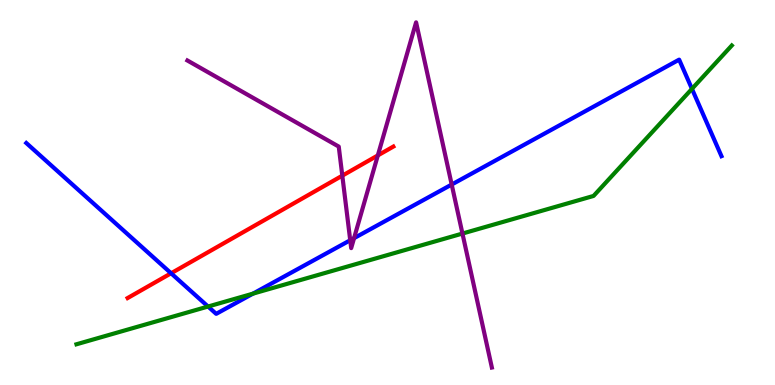[{'lines': ['blue', 'red'], 'intersections': [{'x': 2.21, 'y': 2.9}]}, {'lines': ['green', 'red'], 'intersections': []}, {'lines': ['purple', 'red'], 'intersections': [{'x': 4.42, 'y': 5.44}, {'x': 4.88, 'y': 5.96}]}, {'lines': ['blue', 'green'], 'intersections': [{'x': 2.68, 'y': 2.04}, {'x': 3.26, 'y': 2.37}, {'x': 8.93, 'y': 7.69}]}, {'lines': ['blue', 'purple'], 'intersections': [{'x': 4.52, 'y': 3.76}, {'x': 4.57, 'y': 3.81}, {'x': 5.83, 'y': 5.21}]}, {'lines': ['green', 'purple'], 'intersections': [{'x': 5.97, 'y': 3.93}]}]